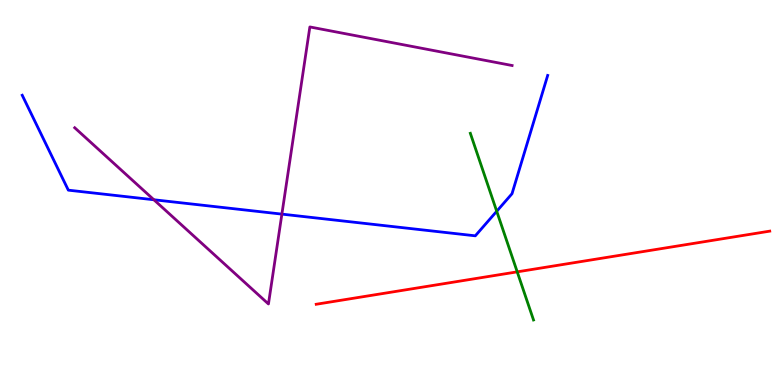[{'lines': ['blue', 'red'], 'intersections': []}, {'lines': ['green', 'red'], 'intersections': [{'x': 6.67, 'y': 2.94}]}, {'lines': ['purple', 'red'], 'intersections': []}, {'lines': ['blue', 'green'], 'intersections': [{'x': 6.41, 'y': 4.51}]}, {'lines': ['blue', 'purple'], 'intersections': [{'x': 1.99, 'y': 4.81}, {'x': 3.64, 'y': 4.44}]}, {'lines': ['green', 'purple'], 'intersections': []}]